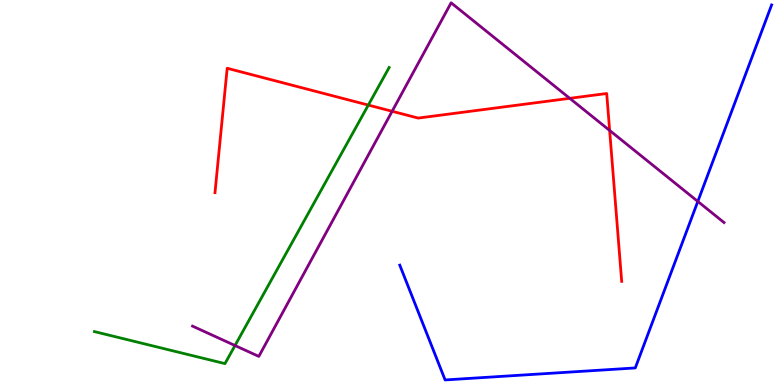[{'lines': ['blue', 'red'], 'intersections': []}, {'lines': ['green', 'red'], 'intersections': [{'x': 4.75, 'y': 7.27}]}, {'lines': ['purple', 'red'], 'intersections': [{'x': 5.06, 'y': 7.11}, {'x': 7.35, 'y': 7.45}, {'x': 7.87, 'y': 6.61}]}, {'lines': ['blue', 'green'], 'intersections': []}, {'lines': ['blue', 'purple'], 'intersections': [{'x': 9.0, 'y': 4.77}]}, {'lines': ['green', 'purple'], 'intersections': [{'x': 3.03, 'y': 1.03}]}]